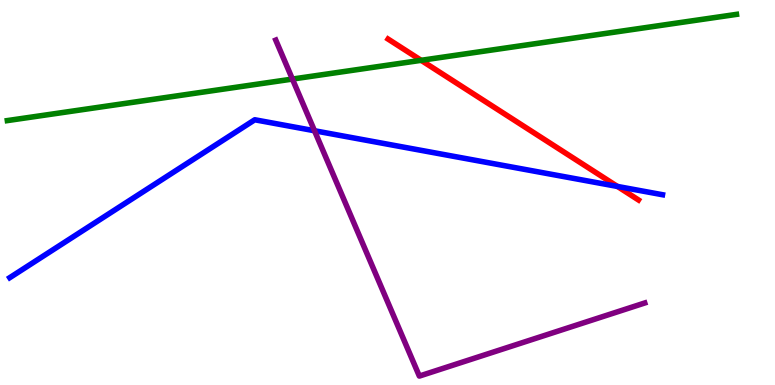[{'lines': ['blue', 'red'], 'intersections': [{'x': 7.97, 'y': 5.16}]}, {'lines': ['green', 'red'], 'intersections': [{'x': 5.43, 'y': 8.43}]}, {'lines': ['purple', 'red'], 'intersections': []}, {'lines': ['blue', 'green'], 'intersections': []}, {'lines': ['blue', 'purple'], 'intersections': [{'x': 4.06, 'y': 6.6}]}, {'lines': ['green', 'purple'], 'intersections': [{'x': 3.77, 'y': 7.95}]}]